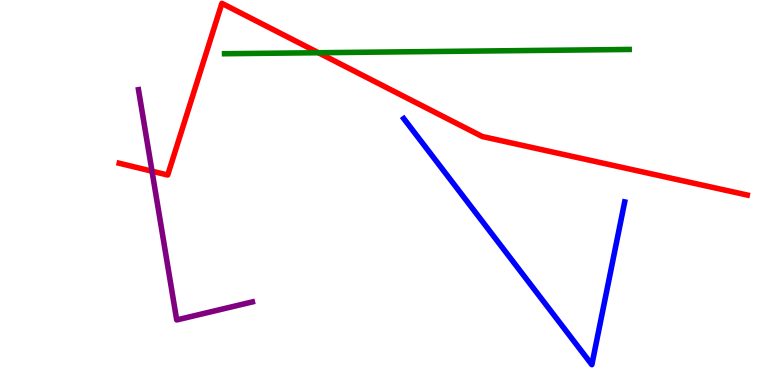[{'lines': ['blue', 'red'], 'intersections': []}, {'lines': ['green', 'red'], 'intersections': [{'x': 4.11, 'y': 8.63}]}, {'lines': ['purple', 'red'], 'intersections': [{'x': 1.96, 'y': 5.55}]}, {'lines': ['blue', 'green'], 'intersections': []}, {'lines': ['blue', 'purple'], 'intersections': []}, {'lines': ['green', 'purple'], 'intersections': []}]